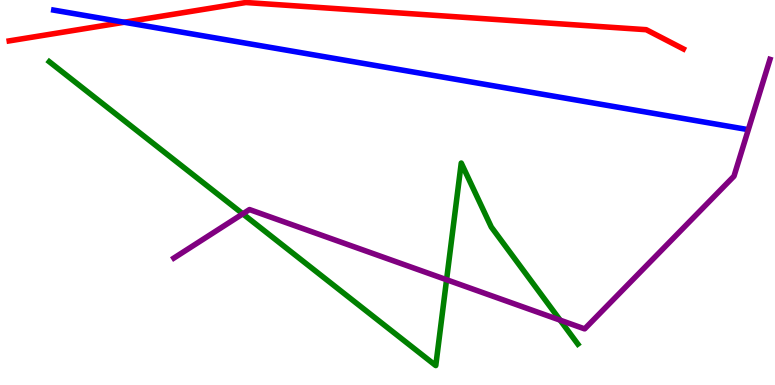[{'lines': ['blue', 'red'], 'intersections': [{'x': 1.6, 'y': 9.42}]}, {'lines': ['green', 'red'], 'intersections': []}, {'lines': ['purple', 'red'], 'intersections': []}, {'lines': ['blue', 'green'], 'intersections': []}, {'lines': ['blue', 'purple'], 'intersections': []}, {'lines': ['green', 'purple'], 'intersections': [{'x': 3.13, 'y': 4.45}, {'x': 5.76, 'y': 2.73}, {'x': 7.23, 'y': 1.68}]}]